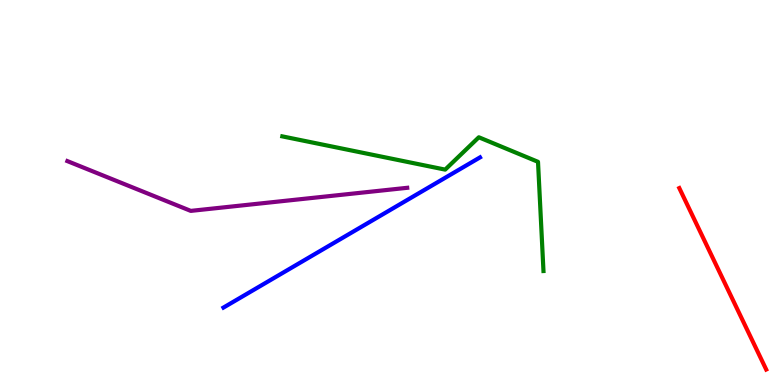[{'lines': ['blue', 'red'], 'intersections': []}, {'lines': ['green', 'red'], 'intersections': []}, {'lines': ['purple', 'red'], 'intersections': []}, {'lines': ['blue', 'green'], 'intersections': []}, {'lines': ['blue', 'purple'], 'intersections': []}, {'lines': ['green', 'purple'], 'intersections': []}]